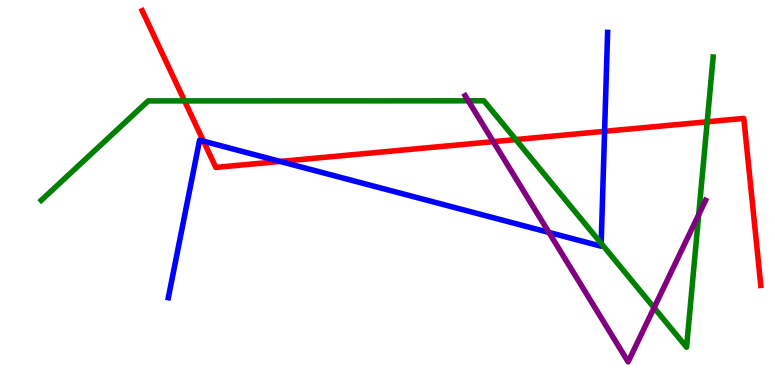[{'lines': ['blue', 'red'], 'intersections': [{'x': 2.63, 'y': 6.33}, {'x': 3.62, 'y': 5.81}, {'x': 7.8, 'y': 6.59}]}, {'lines': ['green', 'red'], 'intersections': [{'x': 2.38, 'y': 7.38}, {'x': 6.66, 'y': 6.37}, {'x': 9.13, 'y': 6.84}]}, {'lines': ['purple', 'red'], 'intersections': [{'x': 6.37, 'y': 6.32}]}, {'lines': ['blue', 'green'], 'intersections': [{'x': 7.76, 'y': 3.68}]}, {'lines': ['blue', 'purple'], 'intersections': [{'x': 7.08, 'y': 3.96}]}, {'lines': ['green', 'purple'], 'intersections': [{'x': 6.04, 'y': 7.38}, {'x': 8.44, 'y': 2.01}, {'x': 9.02, 'y': 4.42}]}]